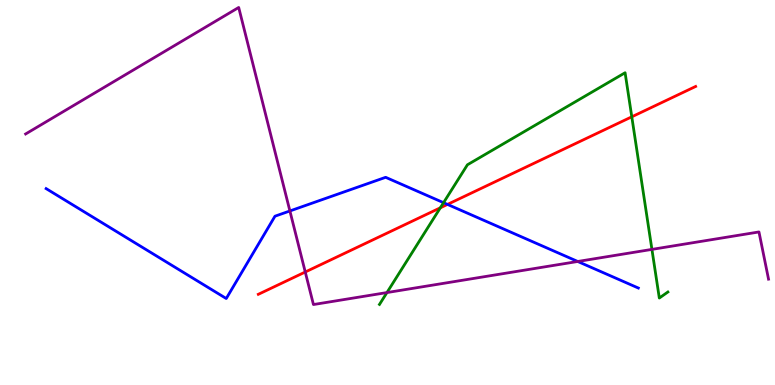[{'lines': ['blue', 'red'], 'intersections': [{'x': 5.77, 'y': 4.69}]}, {'lines': ['green', 'red'], 'intersections': [{'x': 5.68, 'y': 4.6}, {'x': 8.15, 'y': 6.97}]}, {'lines': ['purple', 'red'], 'intersections': [{'x': 3.94, 'y': 2.93}]}, {'lines': ['blue', 'green'], 'intersections': [{'x': 5.72, 'y': 4.74}]}, {'lines': ['blue', 'purple'], 'intersections': [{'x': 3.74, 'y': 4.52}, {'x': 7.45, 'y': 3.21}]}, {'lines': ['green', 'purple'], 'intersections': [{'x': 4.99, 'y': 2.4}, {'x': 8.41, 'y': 3.52}]}]